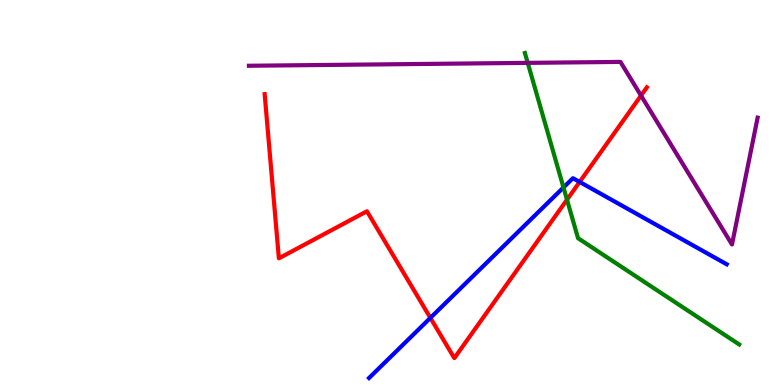[{'lines': ['blue', 'red'], 'intersections': [{'x': 5.55, 'y': 1.74}, {'x': 7.48, 'y': 5.27}]}, {'lines': ['green', 'red'], 'intersections': [{'x': 7.32, 'y': 4.81}]}, {'lines': ['purple', 'red'], 'intersections': [{'x': 8.27, 'y': 7.52}]}, {'lines': ['blue', 'green'], 'intersections': [{'x': 7.27, 'y': 5.13}]}, {'lines': ['blue', 'purple'], 'intersections': []}, {'lines': ['green', 'purple'], 'intersections': [{'x': 6.81, 'y': 8.37}]}]